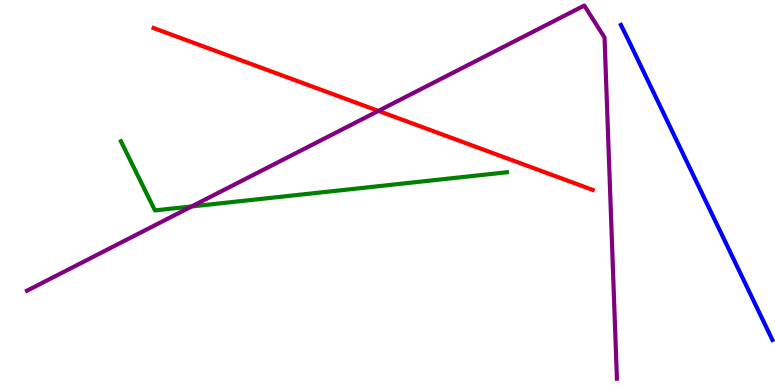[{'lines': ['blue', 'red'], 'intersections': []}, {'lines': ['green', 'red'], 'intersections': []}, {'lines': ['purple', 'red'], 'intersections': [{'x': 4.88, 'y': 7.12}]}, {'lines': ['blue', 'green'], 'intersections': []}, {'lines': ['blue', 'purple'], 'intersections': []}, {'lines': ['green', 'purple'], 'intersections': [{'x': 2.47, 'y': 4.64}]}]